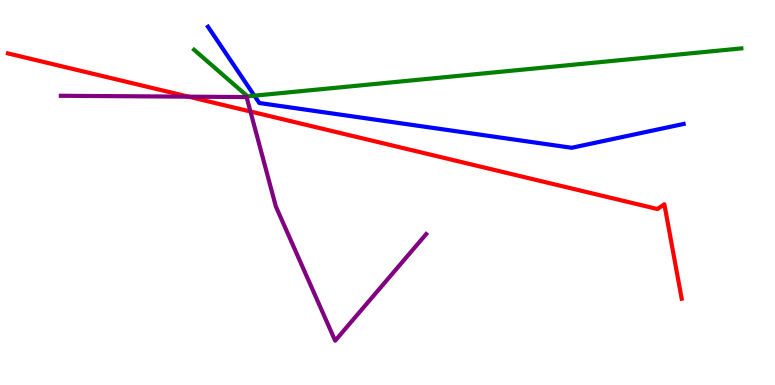[{'lines': ['blue', 'red'], 'intersections': []}, {'lines': ['green', 'red'], 'intersections': []}, {'lines': ['purple', 'red'], 'intersections': [{'x': 2.43, 'y': 7.49}, {'x': 3.23, 'y': 7.1}]}, {'lines': ['blue', 'green'], 'intersections': [{'x': 3.28, 'y': 7.51}]}, {'lines': ['blue', 'purple'], 'intersections': []}, {'lines': ['green', 'purple'], 'intersections': []}]